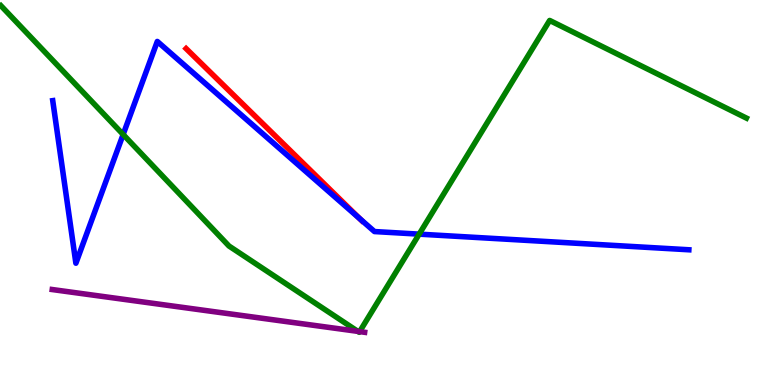[{'lines': ['blue', 'red'], 'intersections': [{'x': 4.64, 'y': 4.33}]}, {'lines': ['green', 'red'], 'intersections': []}, {'lines': ['purple', 'red'], 'intersections': []}, {'lines': ['blue', 'green'], 'intersections': [{'x': 1.59, 'y': 6.51}, {'x': 5.41, 'y': 3.92}]}, {'lines': ['blue', 'purple'], 'intersections': []}, {'lines': ['green', 'purple'], 'intersections': [{'x': 4.62, 'y': 1.39}, {'x': 4.64, 'y': 1.39}]}]